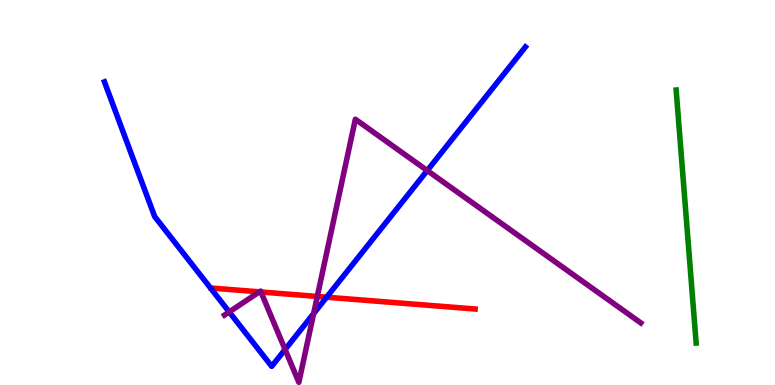[{'lines': ['blue', 'red'], 'intersections': [{'x': 4.21, 'y': 2.28}]}, {'lines': ['green', 'red'], 'intersections': []}, {'lines': ['purple', 'red'], 'intersections': [{'x': 3.35, 'y': 2.42}, {'x': 3.37, 'y': 2.42}, {'x': 4.09, 'y': 2.3}]}, {'lines': ['blue', 'green'], 'intersections': []}, {'lines': ['blue', 'purple'], 'intersections': [{'x': 2.96, 'y': 1.9}, {'x': 3.68, 'y': 0.922}, {'x': 4.05, 'y': 1.86}, {'x': 5.51, 'y': 5.57}]}, {'lines': ['green', 'purple'], 'intersections': []}]